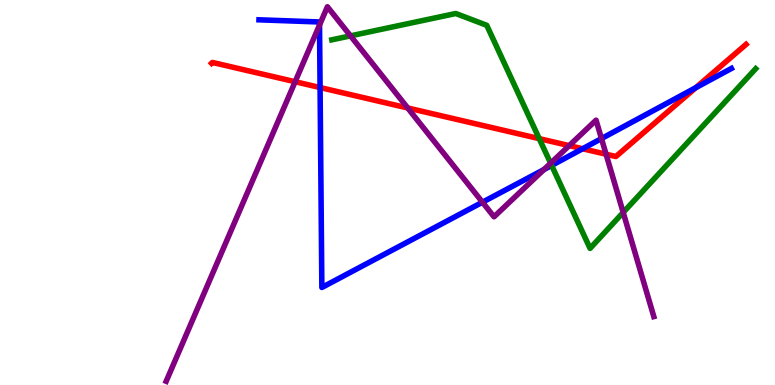[{'lines': ['blue', 'red'], 'intersections': [{'x': 4.13, 'y': 7.73}, {'x': 7.52, 'y': 6.14}, {'x': 8.98, 'y': 7.72}]}, {'lines': ['green', 'red'], 'intersections': [{'x': 6.96, 'y': 6.4}]}, {'lines': ['purple', 'red'], 'intersections': [{'x': 3.81, 'y': 7.88}, {'x': 5.26, 'y': 7.2}, {'x': 7.34, 'y': 6.22}, {'x': 7.82, 'y': 5.99}]}, {'lines': ['blue', 'green'], 'intersections': [{'x': 7.12, 'y': 5.7}]}, {'lines': ['blue', 'purple'], 'intersections': [{'x': 4.12, 'y': 9.35}, {'x': 6.23, 'y': 4.75}, {'x': 7.02, 'y': 5.59}, {'x': 7.76, 'y': 6.4}]}, {'lines': ['green', 'purple'], 'intersections': [{'x': 4.52, 'y': 9.07}, {'x': 7.1, 'y': 5.76}, {'x': 8.04, 'y': 4.48}]}]